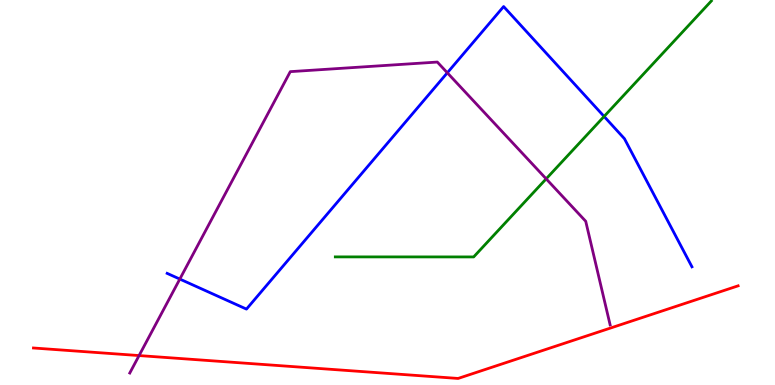[{'lines': ['blue', 'red'], 'intersections': []}, {'lines': ['green', 'red'], 'intersections': []}, {'lines': ['purple', 'red'], 'intersections': [{'x': 1.79, 'y': 0.765}]}, {'lines': ['blue', 'green'], 'intersections': [{'x': 7.79, 'y': 6.98}]}, {'lines': ['blue', 'purple'], 'intersections': [{'x': 2.32, 'y': 2.75}, {'x': 5.77, 'y': 8.11}]}, {'lines': ['green', 'purple'], 'intersections': [{'x': 7.05, 'y': 5.35}]}]